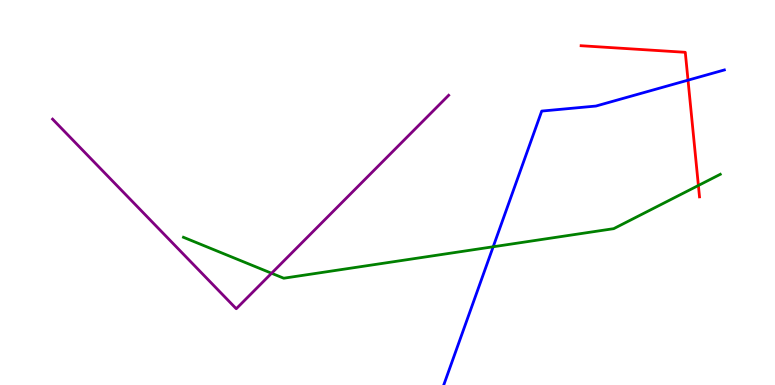[{'lines': ['blue', 'red'], 'intersections': [{'x': 8.88, 'y': 7.92}]}, {'lines': ['green', 'red'], 'intersections': [{'x': 9.01, 'y': 5.18}]}, {'lines': ['purple', 'red'], 'intersections': []}, {'lines': ['blue', 'green'], 'intersections': [{'x': 6.36, 'y': 3.59}]}, {'lines': ['blue', 'purple'], 'intersections': []}, {'lines': ['green', 'purple'], 'intersections': [{'x': 3.5, 'y': 2.9}]}]